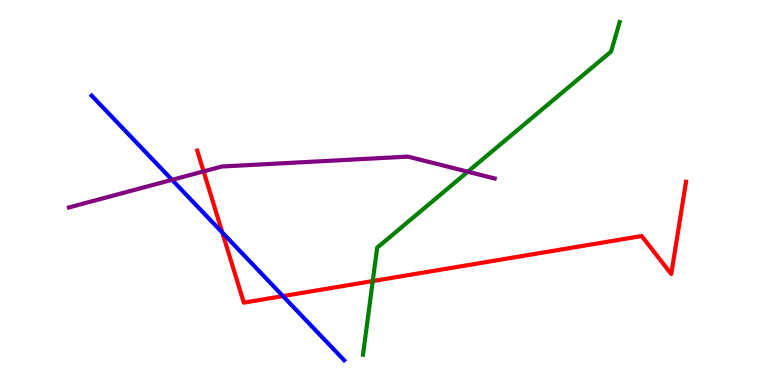[{'lines': ['blue', 'red'], 'intersections': [{'x': 2.87, 'y': 3.96}, {'x': 3.65, 'y': 2.31}]}, {'lines': ['green', 'red'], 'intersections': [{'x': 4.81, 'y': 2.7}]}, {'lines': ['purple', 'red'], 'intersections': [{'x': 2.63, 'y': 5.55}]}, {'lines': ['blue', 'green'], 'intersections': []}, {'lines': ['blue', 'purple'], 'intersections': [{'x': 2.22, 'y': 5.33}]}, {'lines': ['green', 'purple'], 'intersections': [{'x': 6.04, 'y': 5.54}]}]